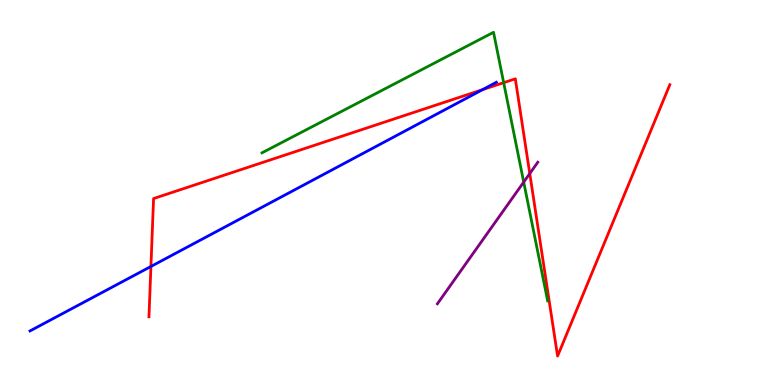[{'lines': ['blue', 'red'], 'intersections': [{'x': 1.95, 'y': 3.08}, {'x': 6.23, 'y': 7.67}]}, {'lines': ['green', 'red'], 'intersections': [{'x': 6.5, 'y': 7.85}]}, {'lines': ['purple', 'red'], 'intersections': [{'x': 6.84, 'y': 5.49}]}, {'lines': ['blue', 'green'], 'intersections': []}, {'lines': ['blue', 'purple'], 'intersections': []}, {'lines': ['green', 'purple'], 'intersections': [{'x': 6.76, 'y': 5.27}]}]